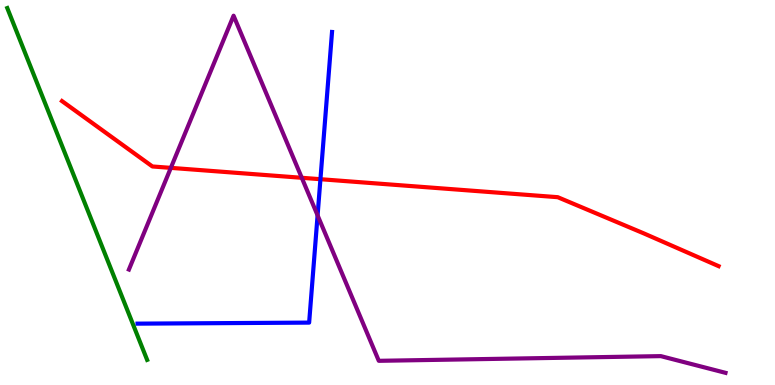[{'lines': ['blue', 'red'], 'intersections': [{'x': 4.13, 'y': 5.35}]}, {'lines': ['green', 'red'], 'intersections': []}, {'lines': ['purple', 'red'], 'intersections': [{'x': 2.2, 'y': 5.64}, {'x': 3.89, 'y': 5.38}]}, {'lines': ['blue', 'green'], 'intersections': []}, {'lines': ['blue', 'purple'], 'intersections': [{'x': 4.1, 'y': 4.41}]}, {'lines': ['green', 'purple'], 'intersections': []}]